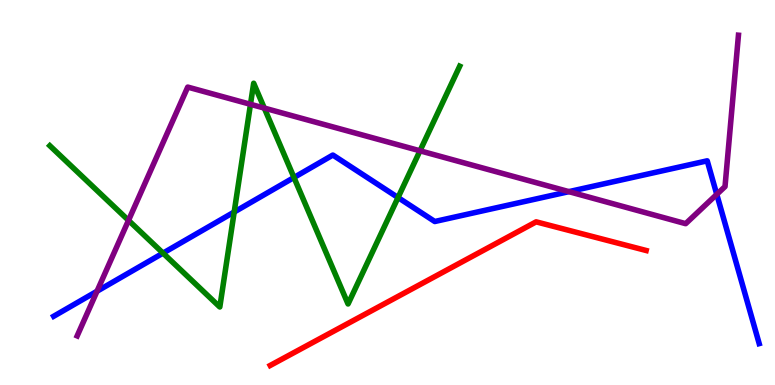[{'lines': ['blue', 'red'], 'intersections': []}, {'lines': ['green', 'red'], 'intersections': []}, {'lines': ['purple', 'red'], 'intersections': []}, {'lines': ['blue', 'green'], 'intersections': [{'x': 2.1, 'y': 3.43}, {'x': 3.02, 'y': 4.49}, {'x': 3.79, 'y': 5.39}, {'x': 5.14, 'y': 4.87}]}, {'lines': ['blue', 'purple'], 'intersections': [{'x': 1.25, 'y': 2.44}, {'x': 7.34, 'y': 5.02}, {'x': 9.25, 'y': 4.95}]}, {'lines': ['green', 'purple'], 'intersections': [{'x': 1.66, 'y': 4.28}, {'x': 3.23, 'y': 7.29}, {'x': 3.41, 'y': 7.19}, {'x': 5.42, 'y': 6.08}]}]